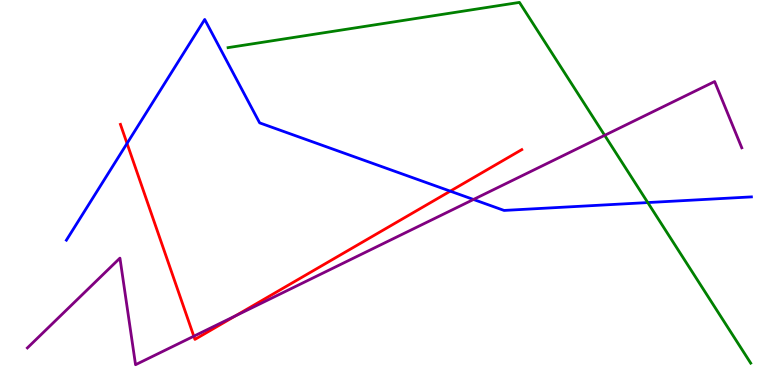[{'lines': ['blue', 'red'], 'intersections': [{'x': 1.64, 'y': 6.27}, {'x': 5.81, 'y': 5.03}]}, {'lines': ['green', 'red'], 'intersections': []}, {'lines': ['purple', 'red'], 'intersections': [{'x': 2.5, 'y': 1.27}, {'x': 3.04, 'y': 1.8}]}, {'lines': ['blue', 'green'], 'intersections': [{'x': 8.36, 'y': 4.74}]}, {'lines': ['blue', 'purple'], 'intersections': [{'x': 6.11, 'y': 4.82}]}, {'lines': ['green', 'purple'], 'intersections': [{'x': 7.8, 'y': 6.48}]}]